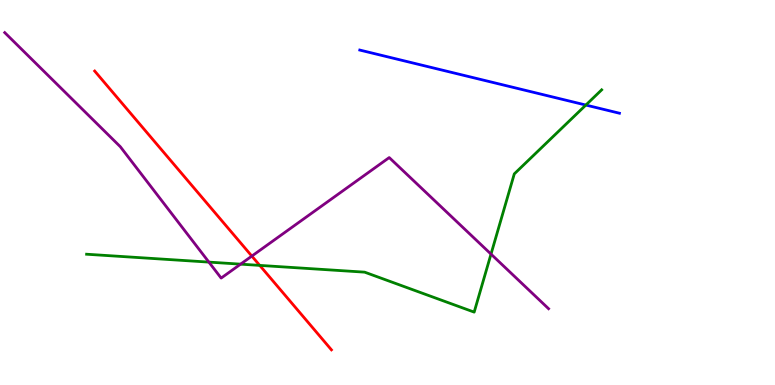[{'lines': ['blue', 'red'], 'intersections': []}, {'lines': ['green', 'red'], 'intersections': [{'x': 3.35, 'y': 3.11}]}, {'lines': ['purple', 'red'], 'intersections': [{'x': 3.25, 'y': 3.35}]}, {'lines': ['blue', 'green'], 'intersections': [{'x': 7.56, 'y': 7.27}]}, {'lines': ['blue', 'purple'], 'intersections': []}, {'lines': ['green', 'purple'], 'intersections': [{'x': 2.7, 'y': 3.19}, {'x': 3.1, 'y': 3.14}, {'x': 6.34, 'y': 3.4}]}]